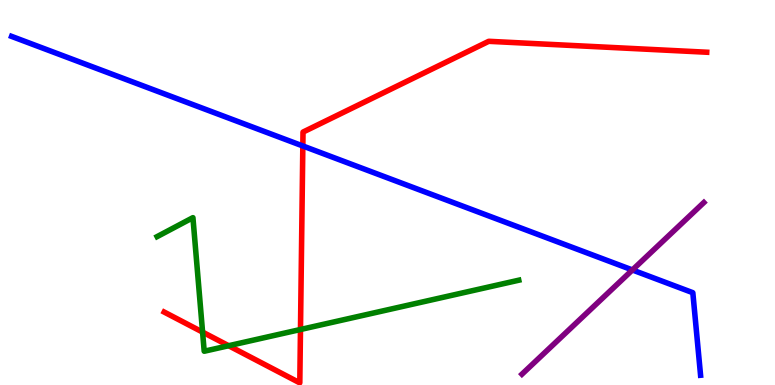[{'lines': ['blue', 'red'], 'intersections': [{'x': 3.91, 'y': 6.21}]}, {'lines': ['green', 'red'], 'intersections': [{'x': 2.61, 'y': 1.37}, {'x': 2.95, 'y': 1.02}, {'x': 3.88, 'y': 1.44}]}, {'lines': ['purple', 'red'], 'intersections': []}, {'lines': ['blue', 'green'], 'intersections': []}, {'lines': ['blue', 'purple'], 'intersections': [{'x': 8.16, 'y': 2.99}]}, {'lines': ['green', 'purple'], 'intersections': []}]